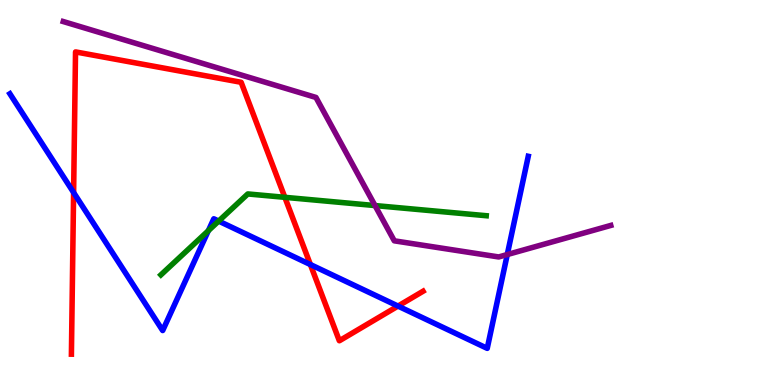[{'lines': ['blue', 'red'], 'intersections': [{'x': 0.95, 'y': 5.0}, {'x': 4.01, 'y': 3.13}, {'x': 5.14, 'y': 2.05}]}, {'lines': ['green', 'red'], 'intersections': [{'x': 3.68, 'y': 4.87}]}, {'lines': ['purple', 'red'], 'intersections': []}, {'lines': ['blue', 'green'], 'intersections': [{'x': 2.69, 'y': 4.01}, {'x': 2.82, 'y': 4.26}]}, {'lines': ['blue', 'purple'], 'intersections': [{'x': 6.55, 'y': 3.39}]}, {'lines': ['green', 'purple'], 'intersections': [{'x': 4.84, 'y': 4.66}]}]